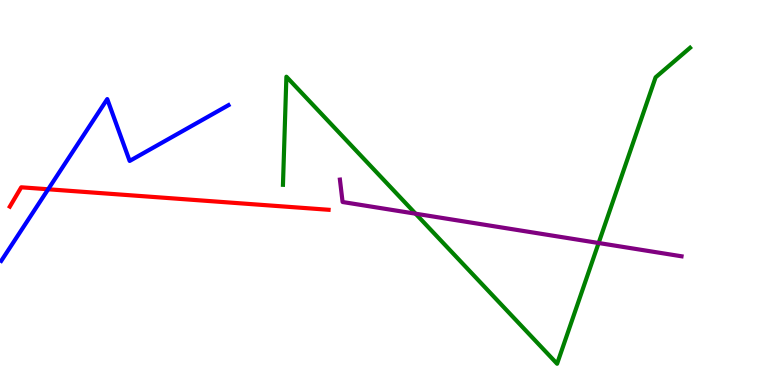[{'lines': ['blue', 'red'], 'intersections': [{'x': 0.621, 'y': 5.08}]}, {'lines': ['green', 'red'], 'intersections': []}, {'lines': ['purple', 'red'], 'intersections': []}, {'lines': ['blue', 'green'], 'intersections': []}, {'lines': ['blue', 'purple'], 'intersections': []}, {'lines': ['green', 'purple'], 'intersections': [{'x': 5.36, 'y': 4.45}, {'x': 7.72, 'y': 3.69}]}]